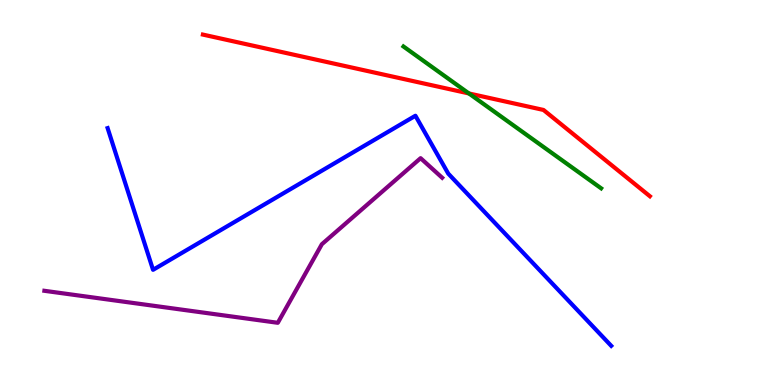[{'lines': ['blue', 'red'], 'intersections': []}, {'lines': ['green', 'red'], 'intersections': [{'x': 6.05, 'y': 7.57}]}, {'lines': ['purple', 'red'], 'intersections': []}, {'lines': ['blue', 'green'], 'intersections': []}, {'lines': ['blue', 'purple'], 'intersections': []}, {'lines': ['green', 'purple'], 'intersections': []}]